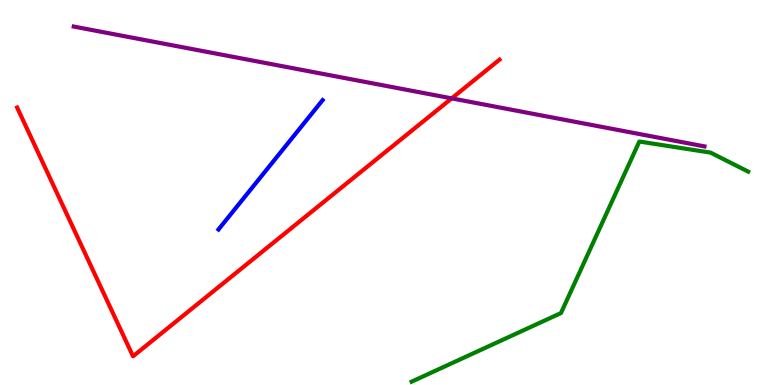[{'lines': ['blue', 'red'], 'intersections': []}, {'lines': ['green', 'red'], 'intersections': []}, {'lines': ['purple', 'red'], 'intersections': [{'x': 5.83, 'y': 7.45}]}, {'lines': ['blue', 'green'], 'intersections': []}, {'lines': ['blue', 'purple'], 'intersections': []}, {'lines': ['green', 'purple'], 'intersections': []}]